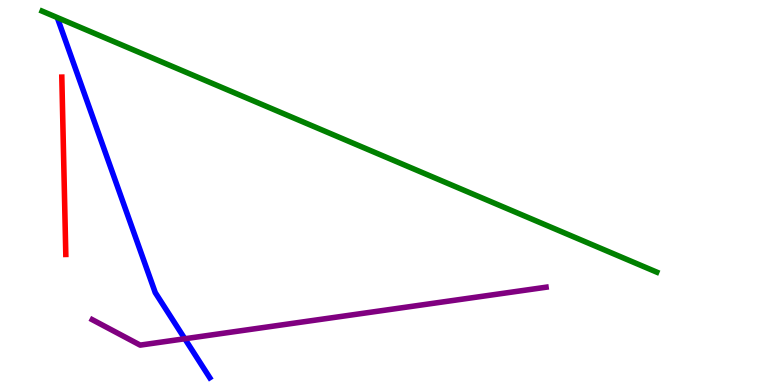[{'lines': ['blue', 'red'], 'intersections': []}, {'lines': ['green', 'red'], 'intersections': []}, {'lines': ['purple', 'red'], 'intersections': []}, {'lines': ['blue', 'green'], 'intersections': []}, {'lines': ['blue', 'purple'], 'intersections': [{'x': 2.38, 'y': 1.2}]}, {'lines': ['green', 'purple'], 'intersections': []}]